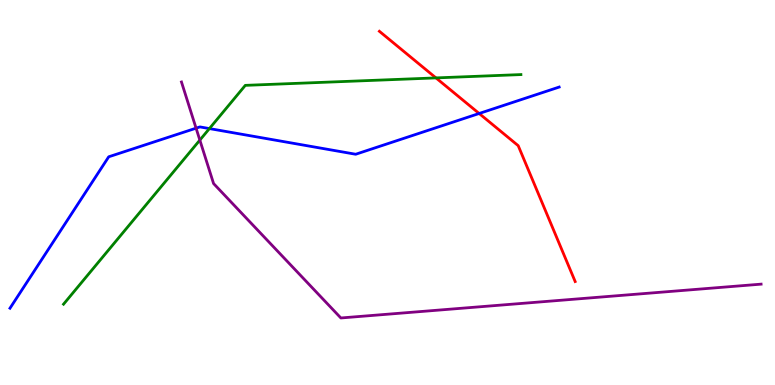[{'lines': ['blue', 'red'], 'intersections': [{'x': 6.18, 'y': 7.05}]}, {'lines': ['green', 'red'], 'intersections': [{'x': 5.63, 'y': 7.98}]}, {'lines': ['purple', 'red'], 'intersections': []}, {'lines': ['blue', 'green'], 'intersections': [{'x': 2.7, 'y': 6.66}]}, {'lines': ['blue', 'purple'], 'intersections': [{'x': 2.53, 'y': 6.67}]}, {'lines': ['green', 'purple'], 'intersections': [{'x': 2.58, 'y': 6.36}]}]